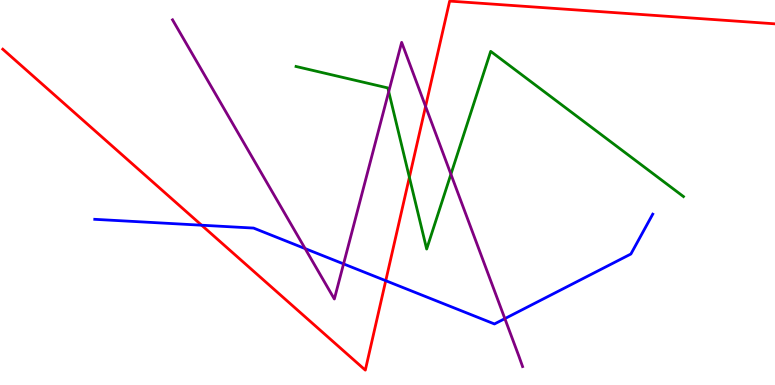[{'lines': ['blue', 'red'], 'intersections': [{'x': 2.6, 'y': 4.15}, {'x': 4.98, 'y': 2.71}]}, {'lines': ['green', 'red'], 'intersections': [{'x': 5.28, 'y': 5.39}]}, {'lines': ['purple', 'red'], 'intersections': [{'x': 5.49, 'y': 7.24}]}, {'lines': ['blue', 'green'], 'intersections': []}, {'lines': ['blue', 'purple'], 'intersections': [{'x': 3.94, 'y': 3.54}, {'x': 4.43, 'y': 3.15}, {'x': 6.51, 'y': 1.72}]}, {'lines': ['green', 'purple'], 'intersections': [{'x': 5.02, 'y': 7.62}, {'x': 5.82, 'y': 5.48}]}]